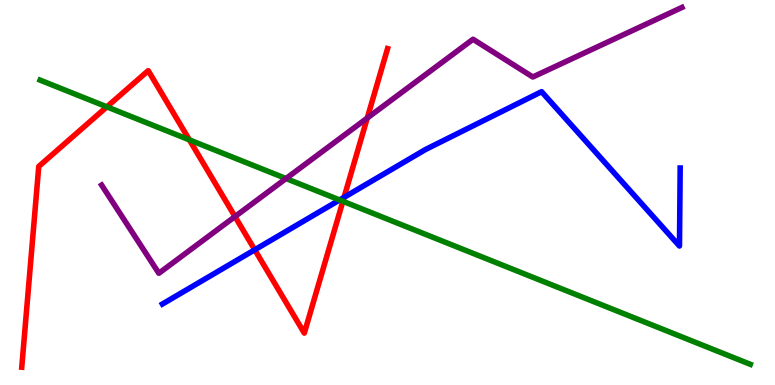[{'lines': ['blue', 'red'], 'intersections': [{'x': 3.29, 'y': 3.51}, {'x': 4.44, 'y': 4.87}]}, {'lines': ['green', 'red'], 'intersections': [{'x': 1.38, 'y': 7.22}, {'x': 2.44, 'y': 6.37}, {'x': 4.42, 'y': 4.77}]}, {'lines': ['purple', 'red'], 'intersections': [{'x': 3.03, 'y': 4.38}, {'x': 4.74, 'y': 6.93}]}, {'lines': ['blue', 'green'], 'intersections': [{'x': 4.38, 'y': 4.81}]}, {'lines': ['blue', 'purple'], 'intersections': []}, {'lines': ['green', 'purple'], 'intersections': [{'x': 3.69, 'y': 5.36}]}]